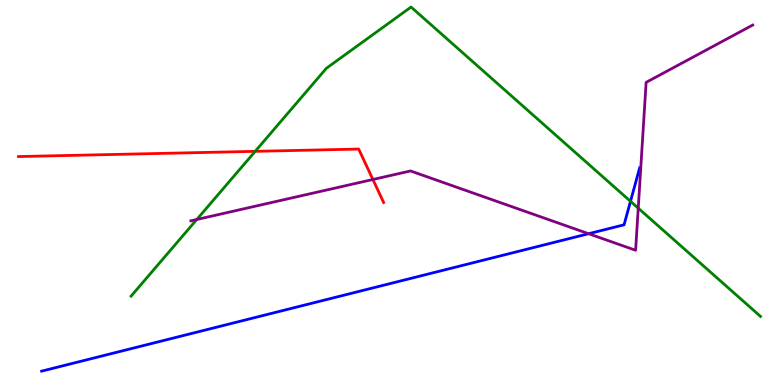[{'lines': ['blue', 'red'], 'intersections': []}, {'lines': ['green', 'red'], 'intersections': [{'x': 3.29, 'y': 6.07}]}, {'lines': ['purple', 'red'], 'intersections': [{'x': 4.81, 'y': 5.34}]}, {'lines': ['blue', 'green'], 'intersections': [{'x': 8.14, 'y': 4.77}]}, {'lines': ['blue', 'purple'], 'intersections': [{'x': 7.59, 'y': 3.93}]}, {'lines': ['green', 'purple'], 'intersections': [{'x': 2.54, 'y': 4.3}, {'x': 8.24, 'y': 4.59}]}]